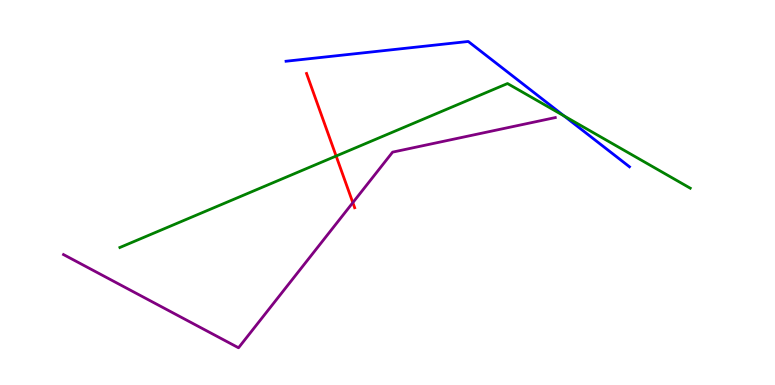[{'lines': ['blue', 'red'], 'intersections': []}, {'lines': ['green', 'red'], 'intersections': [{'x': 4.34, 'y': 5.95}]}, {'lines': ['purple', 'red'], 'intersections': [{'x': 4.55, 'y': 4.74}]}, {'lines': ['blue', 'green'], 'intersections': [{'x': 7.28, 'y': 6.99}]}, {'lines': ['blue', 'purple'], 'intersections': []}, {'lines': ['green', 'purple'], 'intersections': []}]